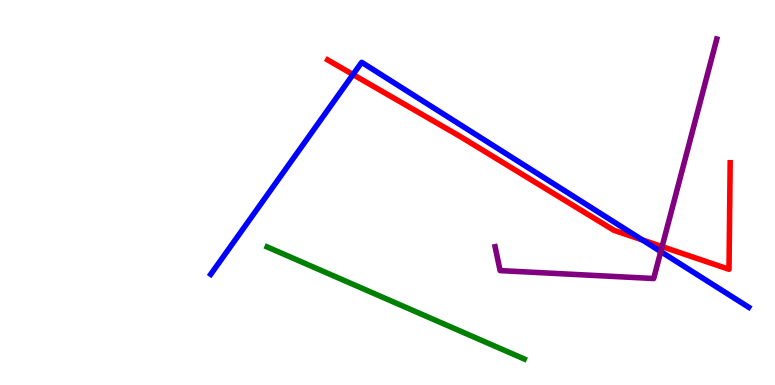[{'lines': ['blue', 'red'], 'intersections': [{'x': 4.55, 'y': 8.06}, {'x': 8.29, 'y': 3.77}]}, {'lines': ['green', 'red'], 'intersections': []}, {'lines': ['purple', 'red'], 'intersections': [{'x': 8.54, 'y': 3.59}]}, {'lines': ['blue', 'green'], 'intersections': []}, {'lines': ['blue', 'purple'], 'intersections': [{'x': 8.53, 'y': 3.46}]}, {'lines': ['green', 'purple'], 'intersections': []}]